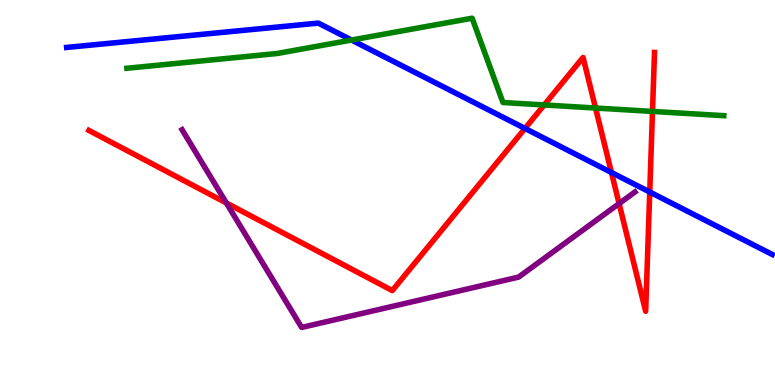[{'lines': ['blue', 'red'], 'intersections': [{'x': 6.77, 'y': 6.66}, {'x': 7.89, 'y': 5.52}, {'x': 8.38, 'y': 5.01}]}, {'lines': ['green', 'red'], 'intersections': [{'x': 7.02, 'y': 7.27}, {'x': 7.68, 'y': 7.19}, {'x': 8.42, 'y': 7.11}]}, {'lines': ['purple', 'red'], 'intersections': [{'x': 2.92, 'y': 4.73}, {'x': 7.99, 'y': 4.71}]}, {'lines': ['blue', 'green'], 'intersections': [{'x': 4.54, 'y': 8.96}]}, {'lines': ['blue', 'purple'], 'intersections': []}, {'lines': ['green', 'purple'], 'intersections': []}]